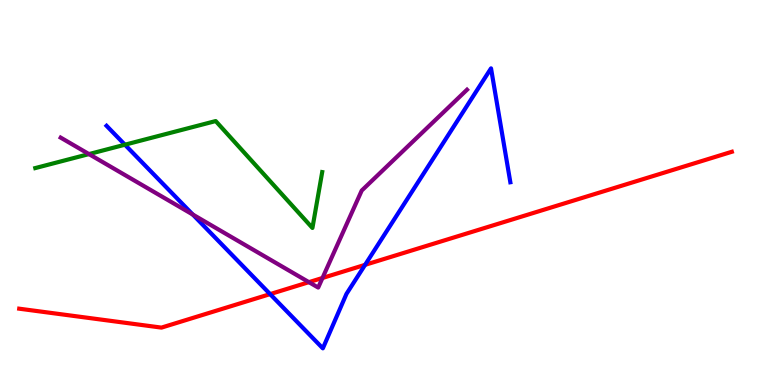[{'lines': ['blue', 'red'], 'intersections': [{'x': 3.49, 'y': 2.36}, {'x': 4.71, 'y': 3.12}]}, {'lines': ['green', 'red'], 'intersections': []}, {'lines': ['purple', 'red'], 'intersections': [{'x': 3.99, 'y': 2.67}, {'x': 4.16, 'y': 2.78}]}, {'lines': ['blue', 'green'], 'intersections': [{'x': 1.61, 'y': 6.24}]}, {'lines': ['blue', 'purple'], 'intersections': [{'x': 2.49, 'y': 4.43}]}, {'lines': ['green', 'purple'], 'intersections': [{'x': 1.15, 'y': 6.0}]}]